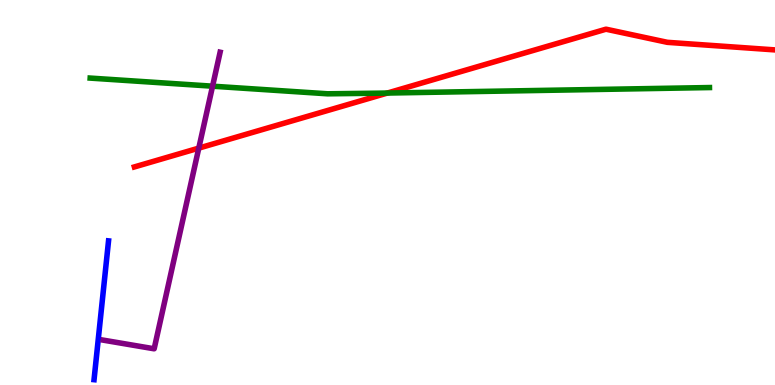[{'lines': ['blue', 'red'], 'intersections': []}, {'lines': ['green', 'red'], 'intersections': [{'x': 5.0, 'y': 7.58}]}, {'lines': ['purple', 'red'], 'intersections': [{'x': 2.57, 'y': 6.15}]}, {'lines': ['blue', 'green'], 'intersections': []}, {'lines': ['blue', 'purple'], 'intersections': []}, {'lines': ['green', 'purple'], 'intersections': [{'x': 2.74, 'y': 7.76}]}]